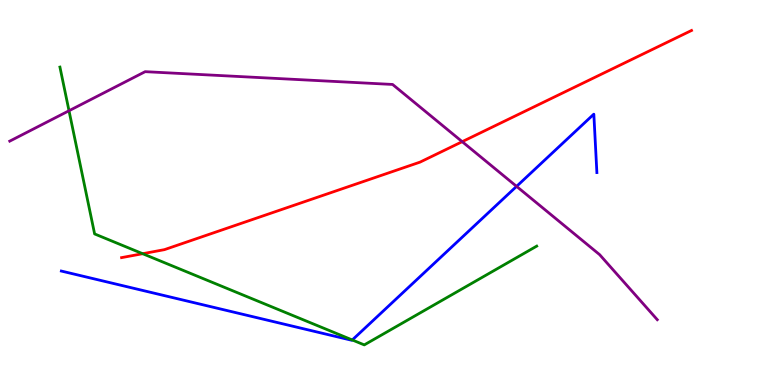[{'lines': ['blue', 'red'], 'intersections': []}, {'lines': ['green', 'red'], 'intersections': [{'x': 1.84, 'y': 3.41}]}, {'lines': ['purple', 'red'], 'intersections': [{'x': 5.96, 'y': 6.32}]}, {'lines': ['blue', 'green'], 'intersections': [{'x': 4.55, 'y': 1.17}]}, {'lines': ['blue', 'purple'], 'intersections': [{'x': 6.67, 'y': 5.16}]}, {'lines': ['green', 'purple'], 'intersections': [{'x': 0.89, 'y': 7.12}]}]